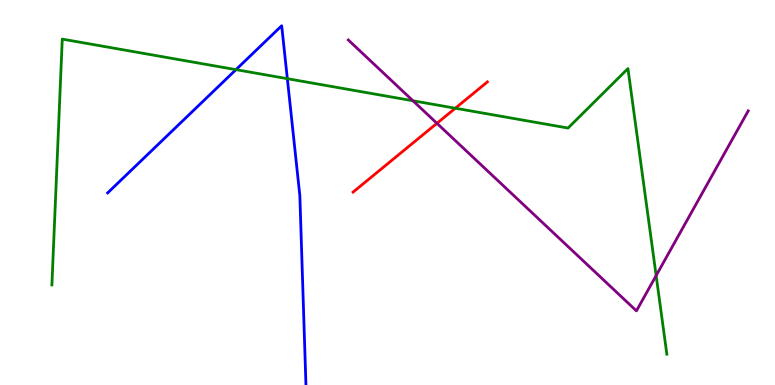[{'lines': ['blue', 'red'], 'intersections': []}, {'lines': ['green', 'red'], 'intersections': [{'x': 5.88, 'y': 7.19}]}, {'lines': ['purple', 'red'], 'intersections': [{'x': 5.64, 'y': 6.8}]}, {'lines': ['blue', 'green'], 'intersections': [{'x': 3.04, 'y': 8.19}, {'x': 3.71, 'y': 7.96}]}, {'lines': ['blue', 'purple'], 'intersections': []}, {'lines': ['green', 'purple'], 'intersections': [{'x': 5.33, 'y': 7.38}, {'x': 8.47, 'y': 2.84}]}]